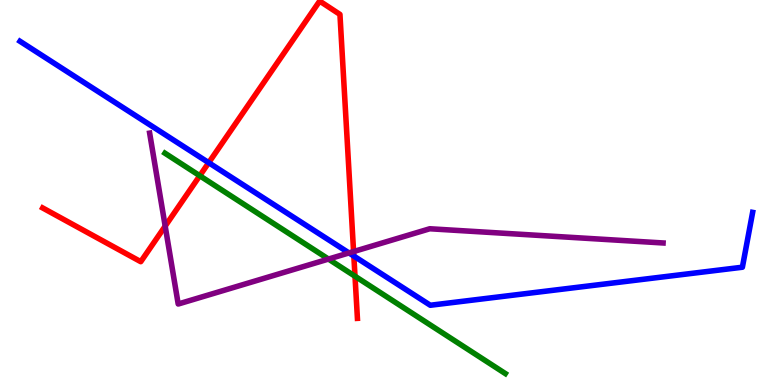[{'lines': ['blue', 'red'], 'intersections': [{'x': 2.69, 'y': 5.77}, {'x': 4.57, 'y': 3.35}]}, {'lines': ['green', 'red'], 'intersections': [{'x': 2.58, 'y': 5.44}, {'x': 4.58, 'y': 2.83}]}, {'lines': ['purple', 'red'], 'intersections': [{'x': 2.13, 'y': 4.13}, {'x': 4.56, 'y': 3.47}]}, {'lines': ['blue', 'green'], 'intersections': []}, {'lines': ['blue', 'purple'], 'intersections': [{'x': 4.5, 'y': 3.43}]}, {'lines': ['green', 'purple'], 'intersections': [{'x': 4.24, 'y': 3.27}]}]